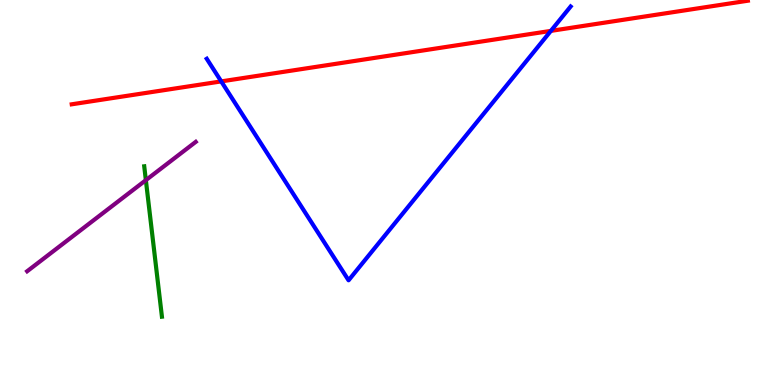[{'lines': ['blue', 'red'], 'intersections': [{'x': 2.85, 'y': 7.89}, {'x': 7.11, 'y': 9.2}]}, {'lines': ['green', 'red'], 'intersections': []}, {'lines': ['purple', 'red'], 'intersections': []}, {'lines': ['blue', 'green'], 'intersections': []}, {'lines': ['blue', 'purple'], 'intersections': []}, {'lines': ['green', 'purple'], 'intersections': [{'x': 1.88, 'y': 5.32}]}]